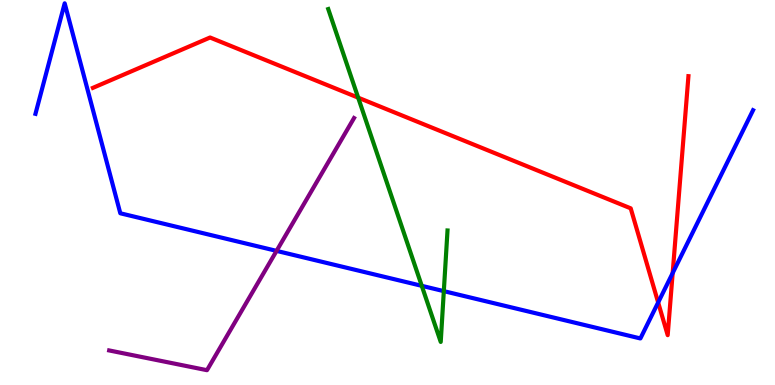[{'lines': ['blue', 'red'], 'intersections': [{'x': 8.49, 'y': 2.14}, {'x': 8.68, 'y': 2.91}]}, {'lines': ['green', 'red'], 'intersections': [{'x': 4.62, 'y': 7.46}]}, {'lines': ['purple', 'red'], 'intersections': []}, {'lines': ['blue', 'green'], 'intersections': [{'x': 5.44, 'y': 2.58}, {'x': 5.73, 'y': 2.44}]}, {'lines': ['blue', 'purple'], 'intersections': [{'x': 3.57, 'y': 3.48}]}, {'lines': ['green', 'purple'], 'intersections': []}]